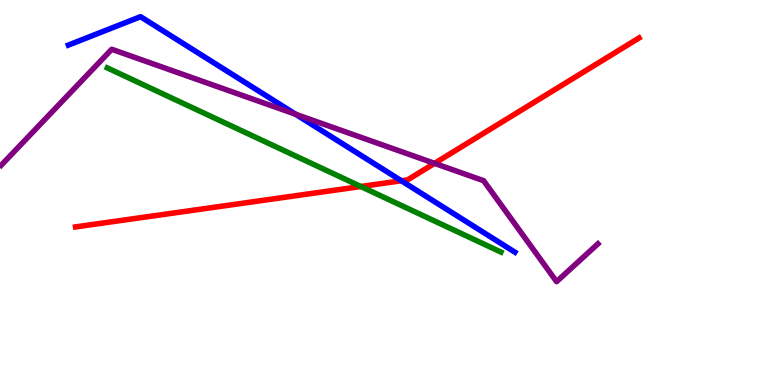[{'lines': ['blue', 'red'], 'intersections': [{'x': 5.18, 'y': 5.3}]}, {'lines': ['green', 'red'], 'intersections': [{'x': 4.66, 'y': 5.16}]}, {'lines': ['purple', 'red'], 'intersections': [{'x': 5.61, 'y': 5.76}]}, {'lines': ['blue', 'green'], 'intersections': []}, {'lines': ['blue', 'purple'], 'intersections': [{'x': 3.82, 'y': 7.03}]}, {'lines': ['green', 'purple'], 'intersections': []}]